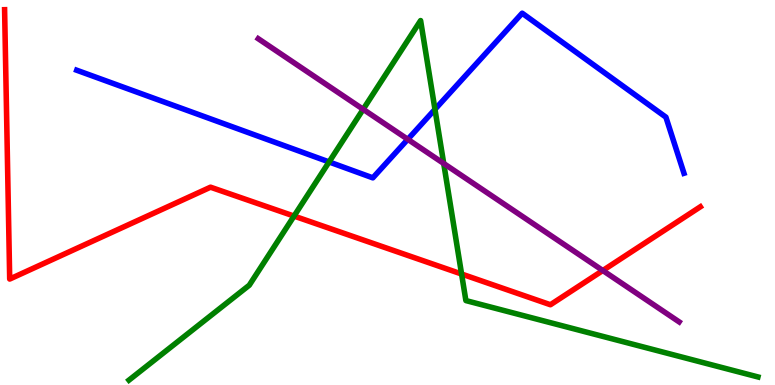[{'lines': ['blue', 'red'], 'intersections': []}, {'lines': ['green', 'red'], 'intersections': [{'x': 3.79, 'y': 4.39}, {'x': 5.96, 'y': 2.88}]}, {'lines': ['purple', 'red'], 'intersections': [{'x': 7.78, 'y': 2.97}]}, {'lines': ['blue', 'green'], 'intersections': [{'x': 4.25, 'y': 5.79}, {'x': 5.61, 'y': 7.16}]}, {'lines': ['blue', 'purple'], 'intersections': [{'x': 5.26, 'y': 6.38}]}, {'lines': ['green', 'purple'], 'intersections': [{'x': 4.69, 'y': 7.16}, {'x': 5.73, 'y': 5.75}]}]